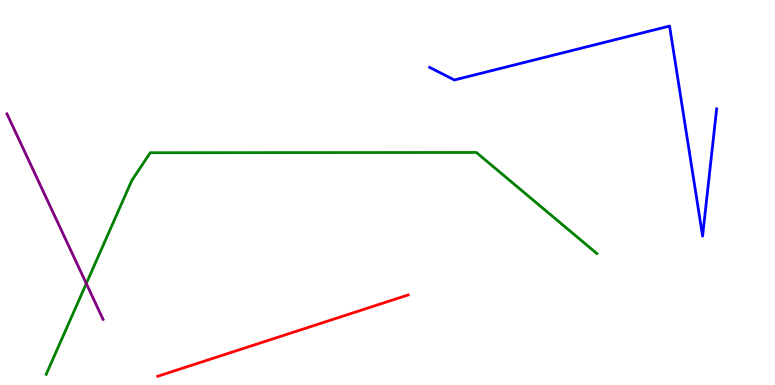[{'lines': ['blue', 'red'], 'intersections': []}, {'lines': ['green', 'red'], 'intersections': []}, {'lines': ['purple', 'red'], 'intersections': []}, {'lines': ['blue', 'green'], 'intersections': []}, {'lines': ['blue', 'purple'], 'intersections': []}, {'lines': ['green', 'purple'], 'intersections': [{'x': 1.11, 'y': 2.64}]}]